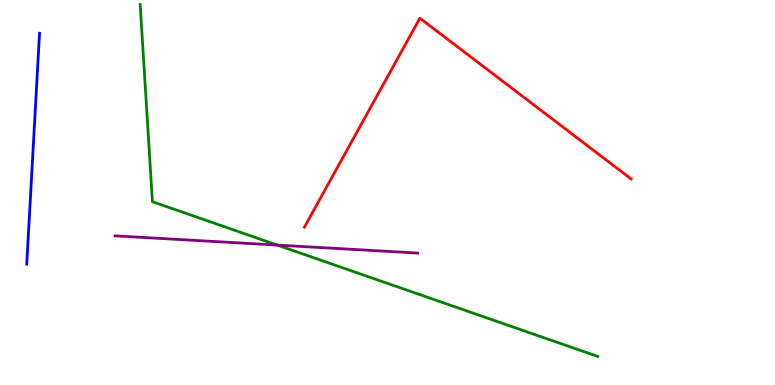[{'lines': ['blue', 'red'], 'intersections': []}, {'lines': ['green', 'red'], 'intersections': []}, {'lines': ['purple', 'red'], 'intersections': []}, {'lines': ['blue', 'green'], 'intersections': []}, {'lines': ['blue', 'purple'], 'intersections': []}, {'lines': ['green', 'purple'], 'intersections': [{'x': 3.58, 'y': 3.63}]}]